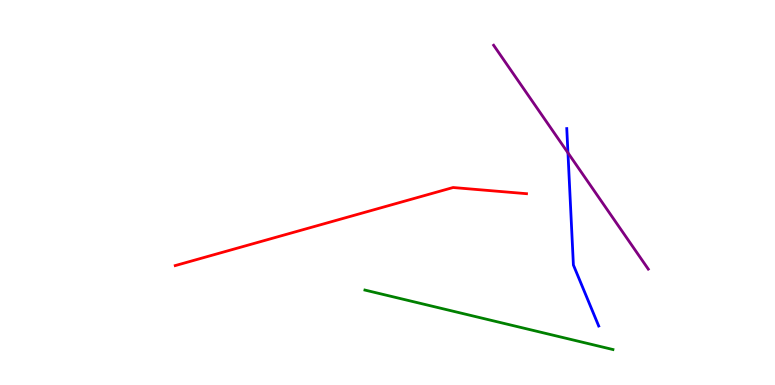[{'lines': ['blue', 'red'], 'intersections': []}, {'lines': ['green', 'red'], 'intersections': []}, {'lines': ['purple', 'red'], 'intersections': []}, {'lines': ['blue', 'green'], 'intersections': []}, {'lines': ['blue', 'purple'], 'intersections': [{'x': 7.33, 'y': 6.03}]}, {'lines': ['green', 'purple'], 'intersections': []}]